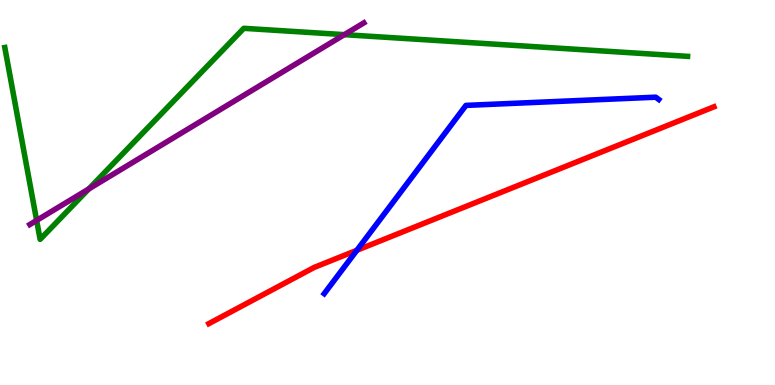[{'lines': ['blue', 'red'], 'intersections': [{'x': 4.6, 'y': 3.5}]}, {'lines': ['green', 'red'], 'intersections': []}, {'lines': ['purple', 'red'], 'intersections': []}, {'lines': ['blue', 'green'], 'intersections': []}, {'lines': ['blue', 'purple'], 'intersections': []}, {'lines': ['green', 'purple'], 'intersections': [{'x': 0.473, 'y': 4.27}, {'x': 1.15, 'y': 5.09}, {'x': 4.44, 'y': 9.1}]}]